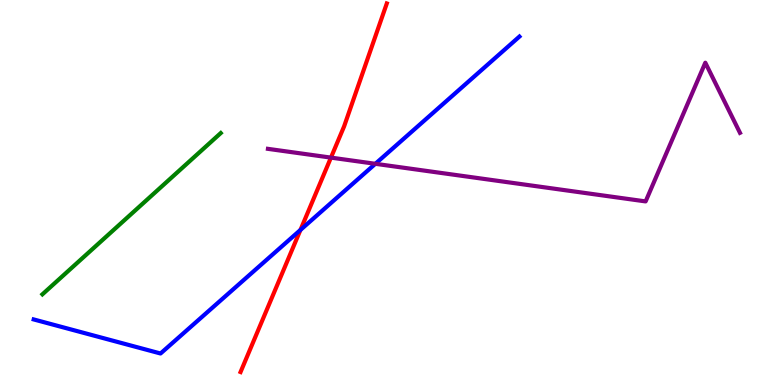[{'lines': ['blue', 'red'], 'intersections': [{'x': 3.88, 'y': 4.03}]}, {'lines': ['green', 'red'], 'intersections': []}, {'lines': ['purple', 'red'], 'intersections': [{'x': 4.27, 'y': 5.91}]}, {'lines': ['blue', 'green'], 'intersections': []}, {'lines': ['blue', 'purple'], 'intersections': [{'x': 4.84, 'y': 5.75}]}, {'lines': ['green', 'purple'], 'intersections': []}]